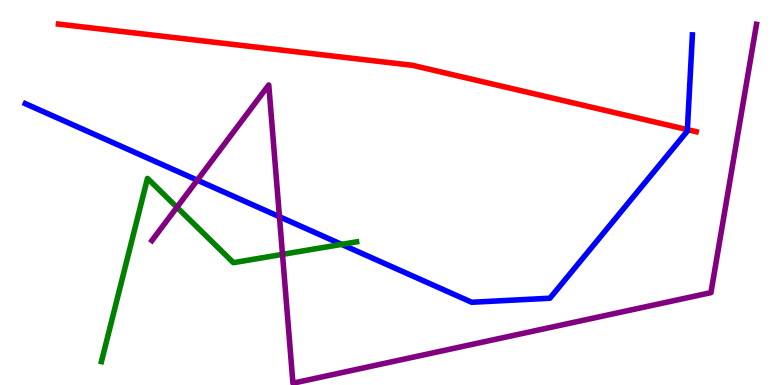[{'lines': ['blue', 'red'], 'intersections': [{'x': 8.87, 'y': 6.63}]}, {'lines': ['green', 'red'], 'intersections': []}, {'lines': ['purple', 'red'], 'intersections': []}, {'lines': ['blue', 'green'], 'intersections': [{'x': 4.41, 'y': 3.65}]}, {'lines': ['blue', 'purple'], 'intersections': [{'x': 2.55, 'y': 5.32}, {'x': 3.61, 'y': 4.37}]}, {'lines': ['green', 'purple'], 'intersections': [{'x': 2.28, 'y': 4.62}, {'x': 3.65, 'y': 3.39}]}]